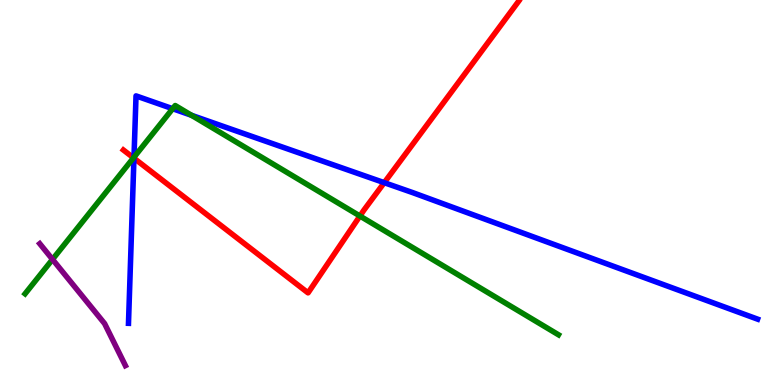[{'lines': ['blue', 'red'], 'intersections': [{'x': 1.73, 'y': 5.89}, {'x': 4.96, 'y': 5.26}]}, {'lines': ['green', 'red'], 'intersections': [{'x': 1.72, 'y': 5.9}, {'x': 4.64, 'y': 4.39}]}, {'lines': ['purple', 'red'], 'intersections': []}, {'lines': ['blue', 'green'], 'intersections': [{'x': 1.73, 'y': 5.92}, {'x': 2.23, 'y': 7.18}, {'x': 2.47, 'y': 7.01}]}, {'lines': ['blue', 'purple'], 'intersections': []}, {'lines': ['green', 'purple'], 'intersections': [{'x': 0.677, 'y': 3.26}]}]